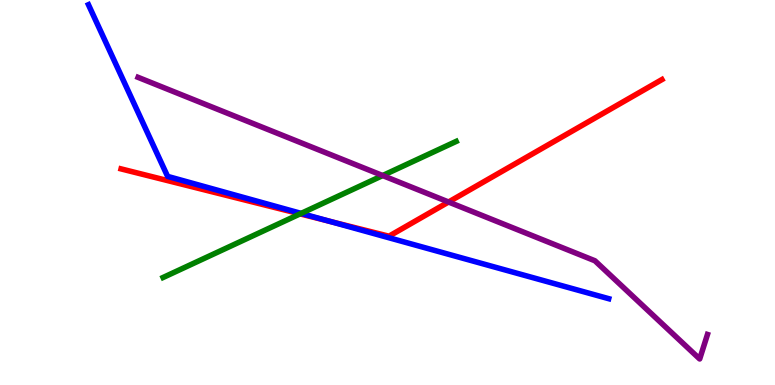[{'lines': ['blue', 'red'], 'intersections': [{'x': 4.25, 'y': 4.25}]}, {'lines': ['green', 'red'], 'intersections': [{'x': 3.87, 'y': 4.44}]}, {'lines': ['purple', 'red'], 'intersections': [{'x': 5.79, 'y': 4.75}]}, {'lines': ['blue', 'green'], 'intersections': [{'x': 3.89, 'y': 4.46}]}, {'lines': ['blue', 'purple'], 'intersections': []}, {'lines': ['green', 'purple'], 'intersections': [{'x': 4.94, 'y': 5.44}]}]